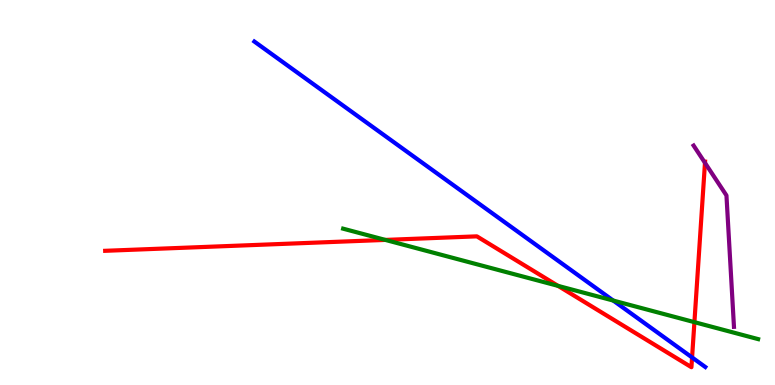[{'lines': ['blue', 'red'], 'intersections': [{'x': 8.93, 'y': 0.716}]}, {'lines': ['green', 'red'], 'intersections': [{'x': 4.97, 'y': 3.77}, {'x': 7.2, 'y': 2.57}, {'x': 8.96, 'y': 1.63}]}, {'lines': ['purple', 'red'], 'intersections': [{'x': 9.1, 'y': 5.77}]}, {'lines': ['blue', 'green'], 'intersections': [{'x': 7.91, 'y': 2.19}]}, {'lines': ['blue', 'purple'], 'intersections': []}, {'lines': ['green', 'purple'], 'intersections': []}]